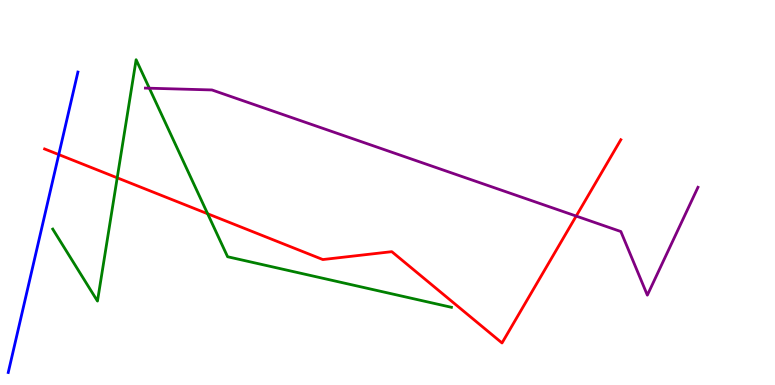[{'lines': ['blue', 'red'], 'intersections': [{'x': 0.758, 'y': 5.98}]}, {'lines': ['green', 'red'], 'intersections': [{'x': 1.51, 'y': 5.38}, {'x': 2.68, 'y': 4.45}]}, {'lines': ['purple', 'red'], 'intersections': [{'x': 7.43, 'y': 4.39}]}, {'lines': ['blue', 'green'], 'intersections': []}, {'lines': ['blue', 'purple'], 'intersections': []}, {'lines': ['green', 'purple'], 'intersections': [{'x': 1.93, 'y': 7.71}]}]